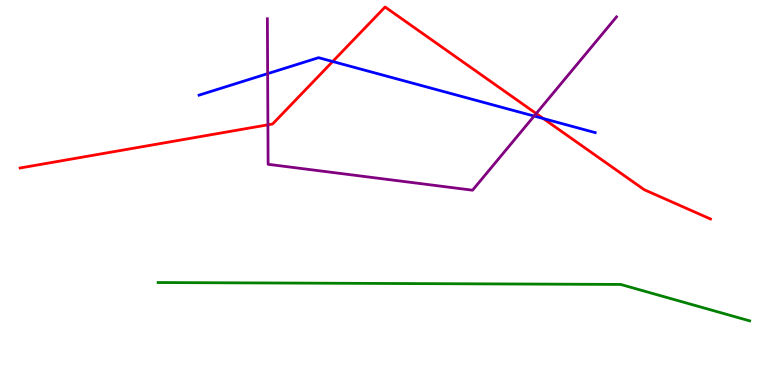[{'lines': ['blue', 'red'], 'intersections': [{'x': 4.29, 'y': 8.4}, {'x': 7.01, 'y': 6.92}]}, {'lines': ['green', 'red'], 'intersections': []}, {'lines': ['purple', 'red'], 'intersections': [{'x': 3.46, 'y': 6.76}, {'x': 6.92, 'y': 7.05}]}, {'lines': ['blue', 'green'], 'intersections': []}, {'lines': ['blue', 'purple'], 'intersections': [{'x': 3.45, 'y': 8.09}, {'x': 6.89, 'y': 6.99}]}, {'lines': ['green', 'purple'], 'intersections': []}]